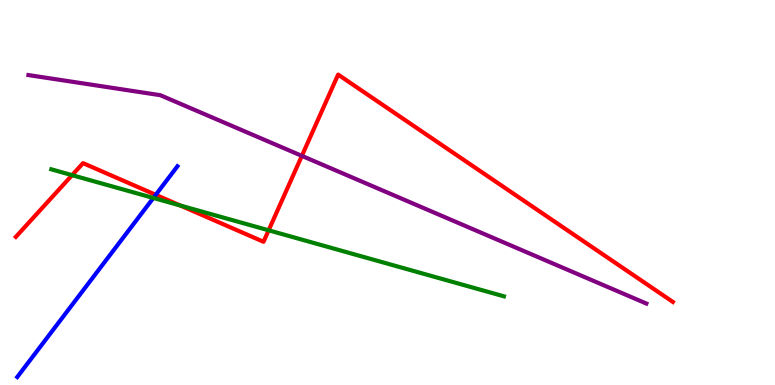[{'lines': ['blue', 'red'], 'intersections': [{'x': 2.01, 'y': 4.94}]}, {'lines': ['green', 'red'], 'intersections': [{'x': 0.93, 'y': 5.45}, {'x': 2.33, 'y': 4.66}, {'x': 3.47, 'y': 4.02}]}, {'lines': ['purple', 'red'], 'intersections': [{'x': 3.89, 'y': 5.95}]}, {'lines': ['blue', 'green'], 'intersections': [{'x': 1.98, 'y': 4.86}]}, {'lines': ['blue', 'purple'], 'intersections': []}, {'lines': ['green', 'purple'], 'intersections': []}]